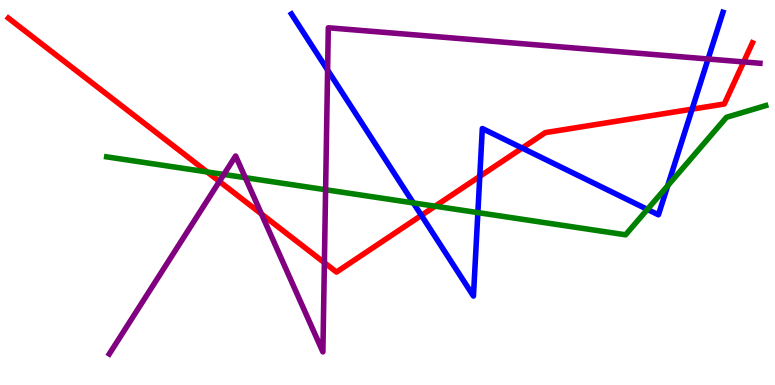[{'lines': ['blue', 'red'], 'intersections': [{'x': 5.44, 'y': 4.41}, {'x': 6.19, 'y': 5.42}, {'x': 6.74, 'y': 6.15}, {'x': 8.93, 'y': 7.16}]}, {'lines': ['green', 'red'], 'intersections': [{'x': 2.67, 'y': 5.53}, {'x': 5.61, 'y': 4.64}]}, {'lines': ['purple', 'red'], 'intersections': [{'x': 2.83, 'y': 5.29}, {'x': 3.37, 'y': 4.44}, {'x': 4.19, 'y': 3.18}, {'x': 9.6, 'y': 8.39}]}, {'lines': ['blue', 'green'], 'intersections': [{'x': 5.33, 'y': 4.73}, {'x': 6.17, 'y': 4.48}, {'x': 8.35, 'y': 4.56}, {'x': 8.62, 'y': 5.18}]}, {'lines': ['blue', 'purple'], 'intersections': [{'x': 4.23, 'y': 8.18}, {'x': 9.14, 'y': 8.47}]}, {'lines': ['green', 'purple'], 'intersections': [{'x': 2.89, 'y': 5.47}, {'x': 3.17, 'y': 5.39}, {'x': 4.2, 'y': 5.07}]}]